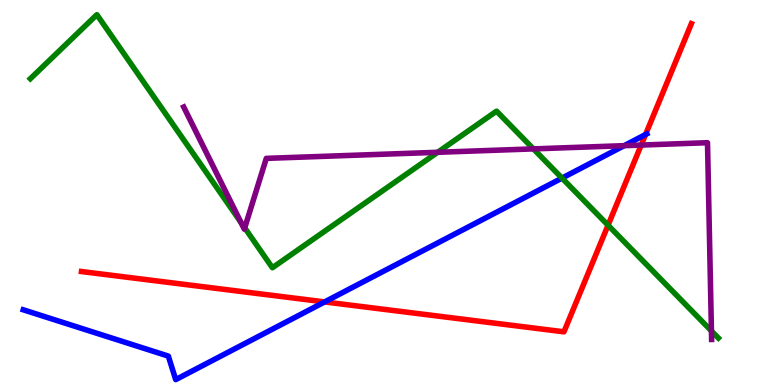[{'lines': ['blue', 'red'], 'intersections': [{'x': 4.19, 'y': 2.16}, {'x': 8.33, 'y': 6.51}]}, {'lines': ['green', 'red'], 'intersections': [{'x': 7.85, 'y': 4.15}]}, {'lines': ['purple', 'red'], 'intersections': [{'x': 8.27, 'y': 6.23}]}, {'lines': ['blue', 'green'], 'intersections': [{'x': 7.25, 'y': 5.37}]}, {'lines': ['blue', 'purple'], 'intersections': [{'x': 8.05, 'y': 6.22}]}, {'lines': ['green', 'purple'], 'intersections': [{'x': 3.11, 'y': 4.22}, {'x': 3.16, 'y': 4.08}, {'x': 5.65, 'y': 6.04}, {'x': 6.88, 'y': 6.13}, {'x': 9.18, 'y': 1.4}]}]